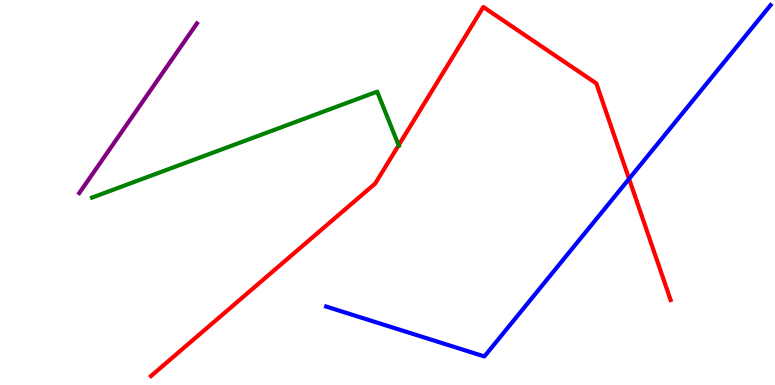[{'lines': ['blue', 'red'], 'intersections': [{'x': 8.12, 'y': 5.35}]}, {'lines': ['green', 'red'], 'intersections': [{'x': 5.14, 'y': 6.23}]}, {'lines': ['purple', 'red'], 'intersections': []}, {'lines': ['blue', 'green'], 'intersections': []}, {'lines': ['blue', 'purple'], 'intersections': []}, {'lines': ['green', 'purple'], 'intersections': []}]